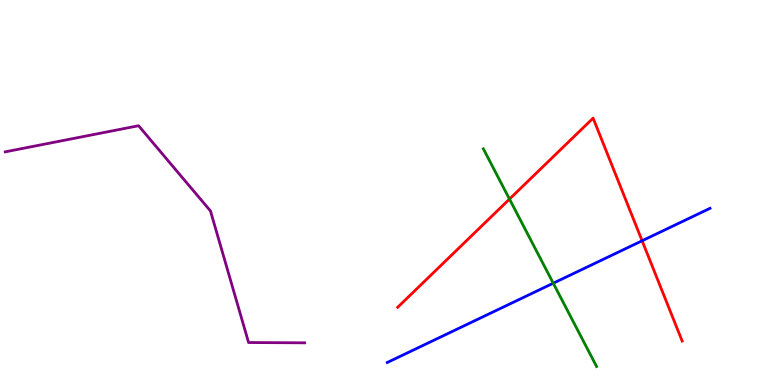[{'lines': ['blue', 'red'], 'intersections': [{'x': 8.29, 'y': 3.75}]}, {'lines': ['green', 'red'], 'intersections': [{'x': 6.57, 'y': 4.83}]}, {'lines': ['purple', 'red'], 'intersections': []}, {'lines': ['blue', 'green'], 'intersections': [{'x': 7.14, 'y': 2.64}]}, {'lines': ['blue', 'purple'], 'intersections': []}, {'lines': ['green', 'purple'], 'intersections': []}]